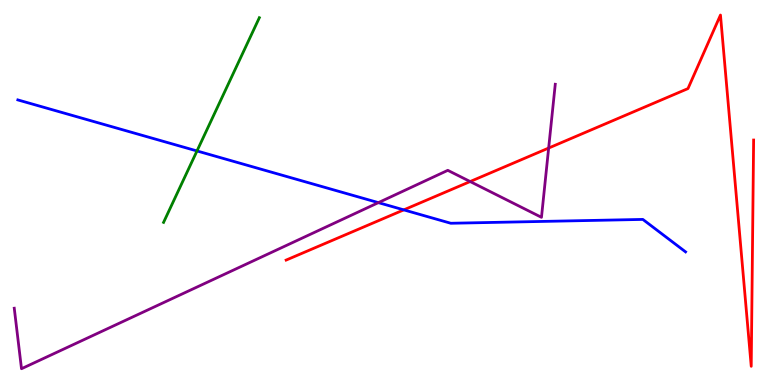[{'lines': ['blue', 'red'], 'intersections': [{'x': 5.21, 'y': 4.55}]}, {'lines': ['green', 'red'], 'intersections': []}, {'lines': ['purple', 'red'], 'intersections': [{'x': 6.07, 'y': 5.28}, {'x': 7.08, 'y': 6.15}]}, {'lines': ['blue', 'green'], 'intersections': [{'x': 2.54, 'y': 6.08}]}, {'lines': ['blue', 'purple'], 'intersections': [{'x': 4.88, 'y': 4.74}]}, {'lines': ['green', 'purple'], 'intersections': []}]